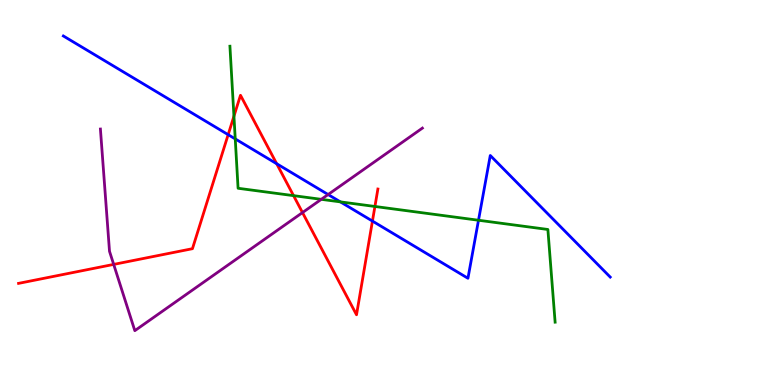[{'lines': ['blue', 'red'], 'intersections': [{'x': 2.94, 'y': 6.5}, {'x': 3.57, 'y': 5.75}, {'x': 4.81, 'y': 4.26}]}, {'lines': ['green', 'red'], 'intersections': [{'x': 3.02, 'y': 6.98}, {'x': 3.79, 'y': 4.92}, {'x': 4.84, 'y': 4.64}]}, {'lines': ['purple', 'red'], 'intersections': [{'x': 1.47, 'y': 3.13}, {'x': 3.9, 'y': 4.48}]}, {'lines': ['blue', 'green'], 'intersections': [{'x': 3.04, 'y': 6.39}, {'x': 4.39, 'y': 4.76}, {'x': 6.17, 'y': 4.28}]}, {'lines': ['blue', 'purple'], 'intersections': [{'x': 4.23, 'y': 4.95}]}, {'lines': ['green', 'purple'], 'intersections': [{'x': 4.15, 'y': 4.82}]}]